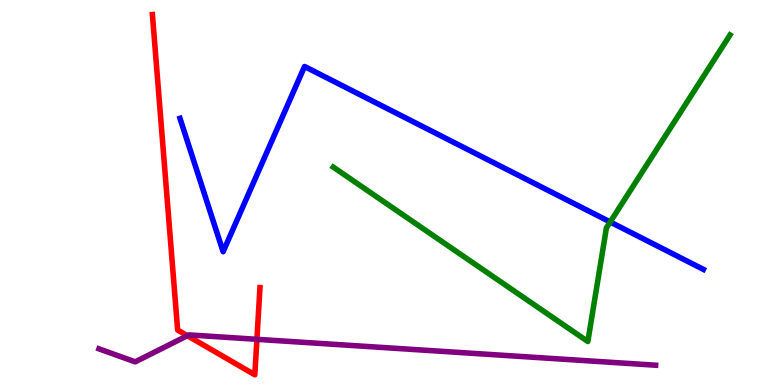[{'lines': ['blue', 'red'], 'intersections': []}, {'lines': ['green', 'red'], 'intersections': []}, {'lines': ['purple', 'red'], 'intersections': [{'x': 2.42, 'y': 1.28}, {'x': 3.31, 'y': 1.19}]}, {'lines': ['blue', 'green'], 'intersections': [{'x': 7.87, 'y': 4.23}]}, {'lines': ['blue', 'purple'], 'intersections': []}, {'lines': ['green', 'purple'], 'intersections': []}]